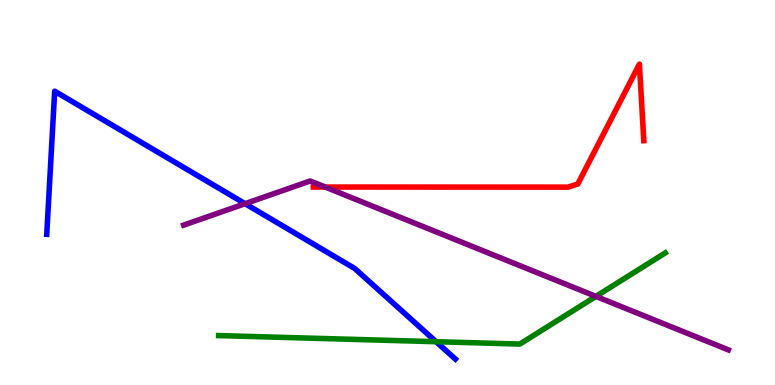[{'lines': ['blue', 'red'], 'intersections': []}, {'lines': ['green', 'red'], 'intersections': []}, {'lines': ['purple', 'red'], 'intersections': [{'x': 4.2, 'y': 5.14}]}, {'lines': ['blue', 'green'], 'intersections': [{'x': 5.63, 'y': 1.12}]}, {'lines': ['blue', 'purple'], 'intersections': [{'x': 3.16, 'y': 4.71}]}, {'lines': ['green', 'purple'], 'intersections': [{'x': 7.69, 'y': 2.3}]}]